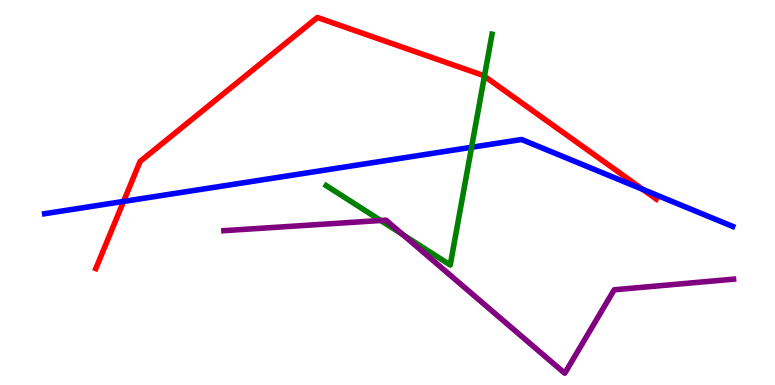[{'lines': ['blue', 'red'], 'intersections': [{'x': 1.59, 'y': 4.77}, {'x': 8.29, 'y': 5.08}]}, {'lines': ['green', 'red'], 'intersections': [{'x': 6.25, 'y': 8.02}]}, {'lines': ['purple', 'red'], 'intersections': []}, {'lines': ['blue', 'green'], 'intersections': [{'x': 6.08, 'y': 6.17}]}, {'lines': ['blue', 'purple'], 'intersections': []}, {'lines': ['green', 'purple'], 'intersections': [{'x': 4.91, 'y': 4.27}, {'x': 5.2, 'y': 3.9}]}]